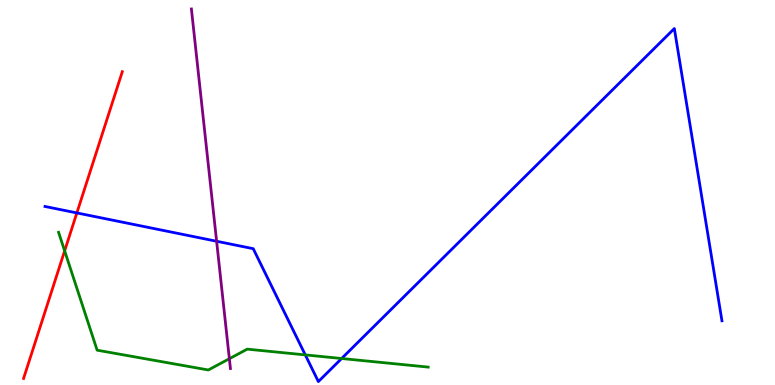[{'lines': ['blue', 'red'], 'intersections': [{'x': 0.992, 'y': 4.47}]}, {'lines': ['green', 'red'], 'intersections': [{'x': 0.834, 'y': 3.48}]}, {'lines': ['purple', 'red'], 'intersections': []}, {'lines': ['blue', 'green'], 'intersections': [{'x': 3.94, 'y': 0.782}, {'x': 4.41, 'y': 0.688}]}, {'lines': ['blue', 'purple'], 'intersections': [{'x': 2.8, 'y': 3.73}]}, {'lines': ['green', 'purple'], 'intersections': [{'x': 2.96, 'y': 0.683}]}]